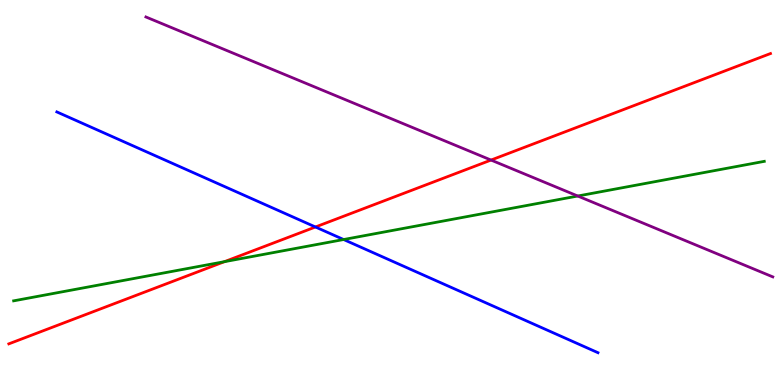[{'lines': ['blue', 'red'], 'intersections': [{'x': 4.07, 'y': 4.1}]}, {'lines': ['green', 'red'], 'intersections': [{'x': 2.9, 'y': 3.2}]}, {'lines': ['purple', 'red'], 'intersections': [{'x': 6.34, 'y': 5.84}]}, {'lines': ['blue', 'green'], 'intersections': [{'x': 4.43, 'y': 3.78}]}, {'lines': ['blue', 'purple'], 'intersections': []}, {'lines': ['green', 'purple'], 'intersections': [{'x': 7.45, 'y': 4.91}]}]